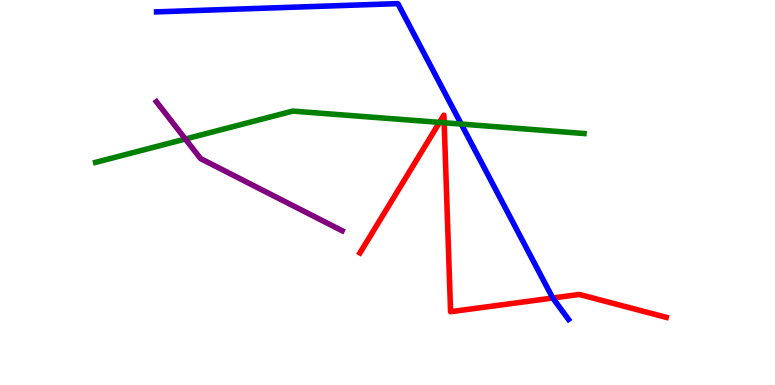[{'lines': ['blue', 'red'], 'intersections': [{'x': 7.13, 'y': 2.26}]}, {'lines': ['green', 'red'], 'intersections': [{'x': 5.67, 'y': 6.82}, {'x': 5.73, 'y': 6.81}]}, {'lines': ['purple', 'red'], 'intersections': []}, {'lines': ['blue', 'green'], 'intersections': [{'x': 5.95, 'y': 6.78}]}, {'lines': ['blue', 'purple'], 'intersections': []}, {'lines': ['green', 'purple'], 'intersections': [{'x': 2.39, 'y': 6.39}]}]